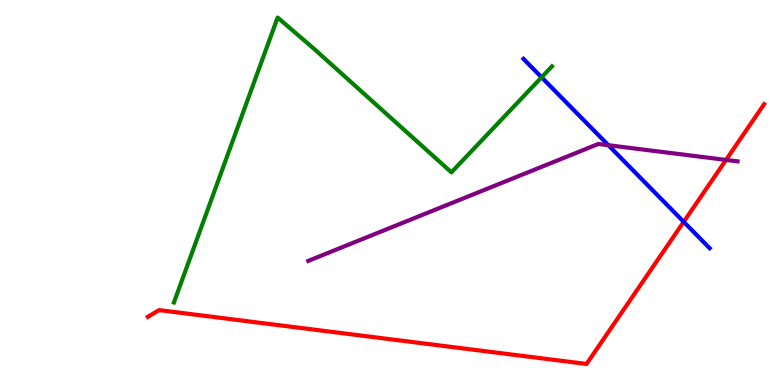[{'lines': ['blue', 'red'], 'intersections': [{'x': 8.82, 'y': 4.24}]}, {'lines': ['green', 'red'], 'intersections': []}, {'lines': ['purple', 'red'], 'intersections': [{'x': 9.37, 'y': 5.85}]}, {'lines': ['blue', 'green'], 'intersections': [{'x': 6.99, 'y': 7.99}]}, {'lines': ['blue', 'purple'], 'intersections': [{'x': 7.85, 'y': 6.23}]}, {'lines': ['green', 'purple'], 'intersections': []}]